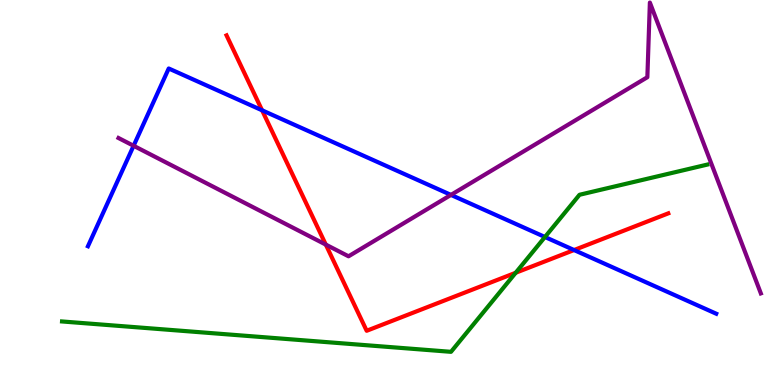[{'lines': ['blue', 'red'], 'intersections': [{'x': 3.38, 'y': 7.13}, {'x': 7.41, 'y': 3.51}]}, {'lines': ['green', 'red'], 'intersections': [{'x': 6.65, 'y': 2.92}]}, {'lines': ['purple', 'red'], 'intersections': [{'x': 4.2, 'y': 3.65}]}, {'lines': ['blue', 'green'], 'intersections': [{'x': 7.03, 'y': 3.84}]}, {'lines': ['blue', 'purple'], 'intersections': [{'x': 1.72, 'y': 6.21}, {'x': 5.82, 'y': 4.94}]}, {'lines': ['green', 'purple'], 'intersections': []}]